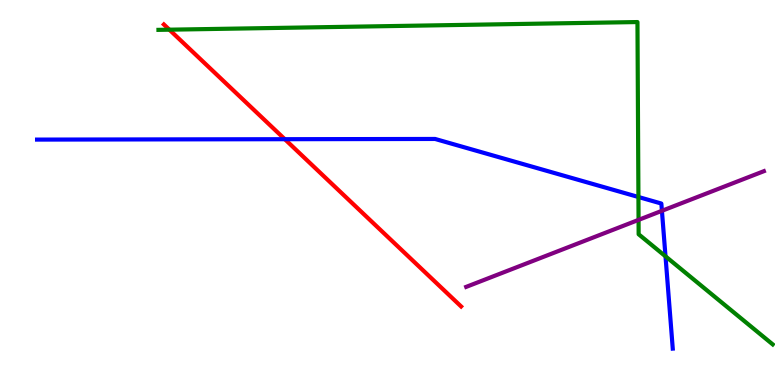[{'lines': ['blue', 'red'], 'intersections': [{'x': 3.67, 'y': 6.38}]}, {'lines': ['green', 'red'], 'intersections': [{'x': 2.19, 'y': 9.23}]}, {'lines': ['purple', 'red'], 'intersections': []}, {'lines': ['blue', 'green'], 'intersections': [{'x': 8.24, 'y': 4.88}, {'x': 8.59, 'y': 3.34}]}, {'lines': ['blue', 'purple'], 'intersections': [{'x': 8.54, 'y': 4.52}]}, {'lines': ['green', 'purple'], 'intersections': [{'x': 8.24, 'y': 4.29}]}]